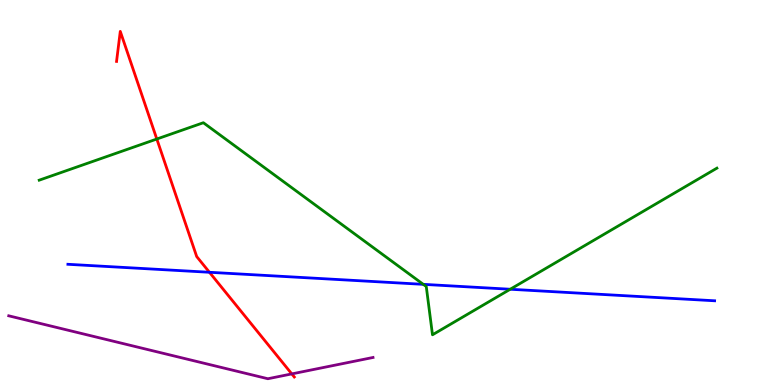[{'lines': ['blue', 'red'], 'intersections': [{'x': 2.7, 'y': 2.93}]}, {'lines': ['green', 'red'], 'intersections': [{'x': 2.02, 'y': 6.39}]}, {'lines': ['purple', 'red'], 'intersections': [{'x': 3.77, 'y': 0.288}]}, {'lines': ['blue', 'green'], 'intersections': [{'x': 5.46, 'y': 2.61}, {'x': 6.58, 'y': 2.49}]}, {'lines': ['blue', 'purple'], 'intersections': []}, {'lines': ['green', 'purple'], 'intersections': []}]